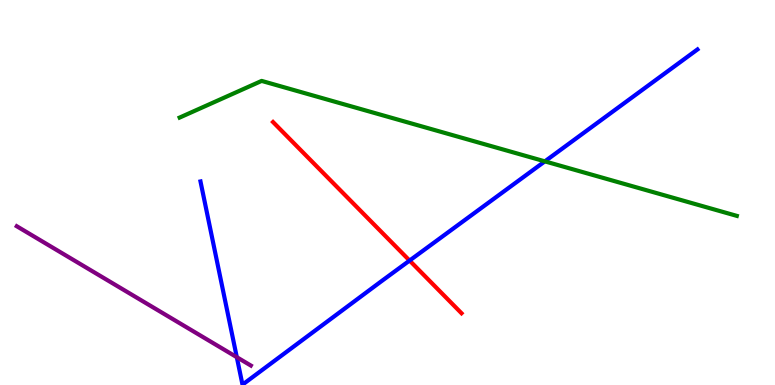[{'lines': ['blue', 'red'], 'intersections': [{'x': 5.29, 'y': 3.23}]}, {'lines': ['green', 'red'], 'intersections': []}, {'lines': ['purple', 'red'], 'intersections': []}, {'lines': ['blue', 'green'], 'intersections': [{'x': 7.03, 'y': 5.81}]}, {'lines': ['blue', 'purple'], 'intersections': [{'x': 3.06, 'y': 0.722}]}, {'lines': ['green', 'purple'], 'intersections': []}]